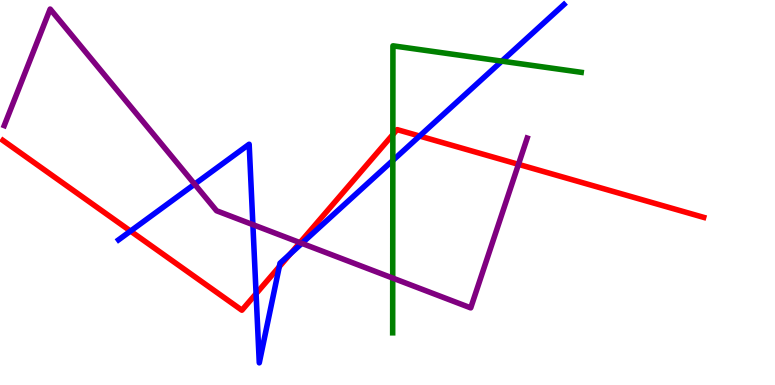[{'lines': ['blue', 'red'], 'intersections': [{'x': 1.68, 'y': 4.0}, {'x': 3.3, 'y': 2.37}, {'x': 3.6, 'y': 3.07}, {'x': 3.75, 'y': 3.41}, {'x': 5.41, 'y': 6.47}]}, {'lines': ['green', 'red'], 'intersections': [{'x': 5.07, 'y': 6.5}]}, {'lines': ['purple', 'red'], 'intersections': [{'x': 3.87, 'y': 3.7}, {'x': 6.69, 'y': 5.73}]}, {'lines': ['blue', 'green'], 'intersections': [{'x': 5.07, 'y': 5.83}, {'x': 6.47, 'y': 8.41}]}, {'lines': ['blue', 'purple'], 'intersections': [{'x': 2.51, 'y': 5.22}, {'x': 3.26, 'y': 4.17}, {'x': 3.89, 'y': 3.68}]}, {'lines': ['green', 'purple'], 'intersections': [{'x': 5.07, 'y': 2.78}]}]